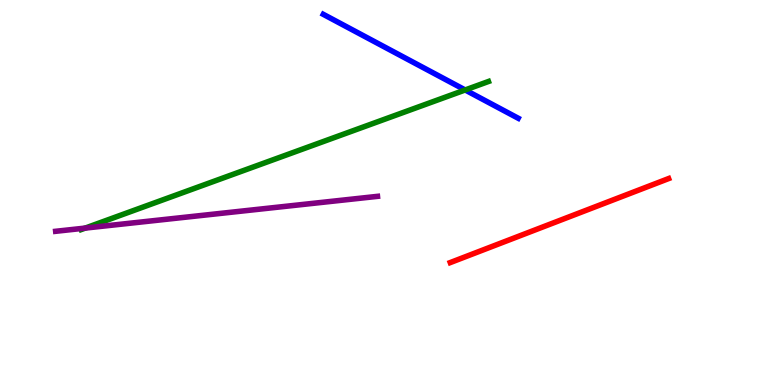[{'lines': ['blue', 'red'], 'intersections': []}, {'lines': ['green', 'red'], 'intersections': []}, {'lines': ['purple', 'red'], 'intersections': []}, {'lines': ['blue', 'green'], 'intersections': [{'x': 6.0, 'y': 7.66}]}, {'lines': ['blue', 'purple'], 'intersections': []}, {'lines': ['green', 'purple'], 'intersections': [{'x': 1.1, 'y': 4.08}]}]